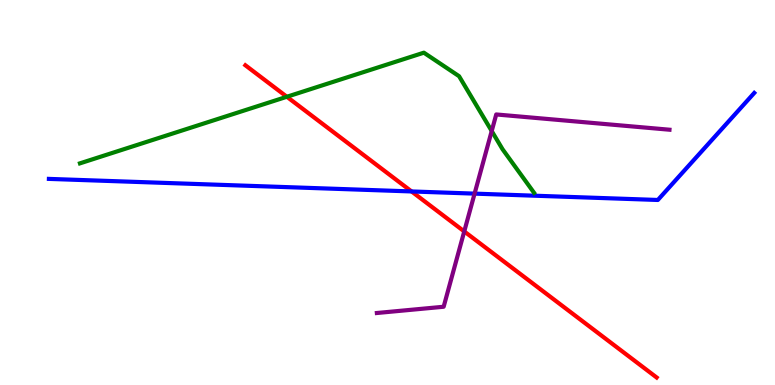[{'lines': ['blue', 'red'], 'intersections': [{'x': 5.31, 'y': 5.03}]}, {'lines': ['green', 'red'], 'intersections': [{'x': 3.7, 'y': 7.49}]}, {'lines': ['purple', 'red'], 'intersections': [{'x': 5.99, 'y': 3.99}]}, {'lines': ['blue', 'green'], 'intersections': []}, {'lines': ['blue', 'purple'], 'intersections': [{'x': 6.12, 'y': 4.97}]}, {'lines': ['green', 'purple'], 'intersections': [{'x': 6.34, 'y': 6.6}]}]